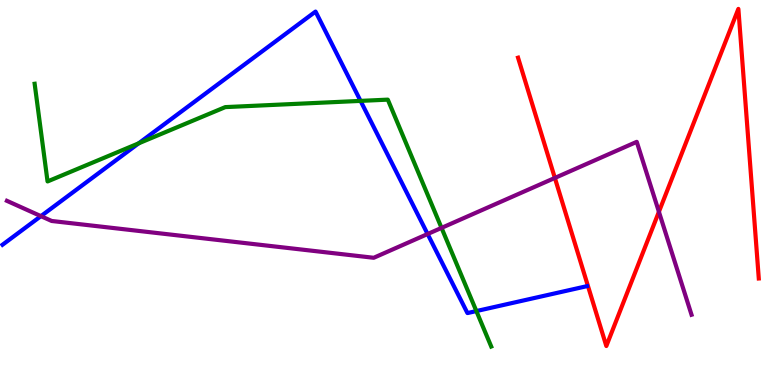[{'lines': ['blue', 'red'], 'intersections': []}, {'lines': ['green', 'red'], 'intersections': []}, {'lines': ['purple', 'red'], 'intersections': [{'x': 7.16, 'y': 5.38}, {'x': 8.5, 'y': 4.5}]}, {'lines': ['blue', 'green'], 'intersections': [{'x': 1.79, 'y': 6.28}, {'x': 4.65, 'y': 7.38}, {'x': 6.15, 'y': 1.92}]}, {'lines': ['blue', 'purple'], 'intersections': [{'x': 0.528, 'y': 4.39}, {'x': 5.52, 'y': 3.92}]}, {'lines': ['green', 'purple'], 'intersections': [{'x': 5.7, 'y': 4.08}]}]